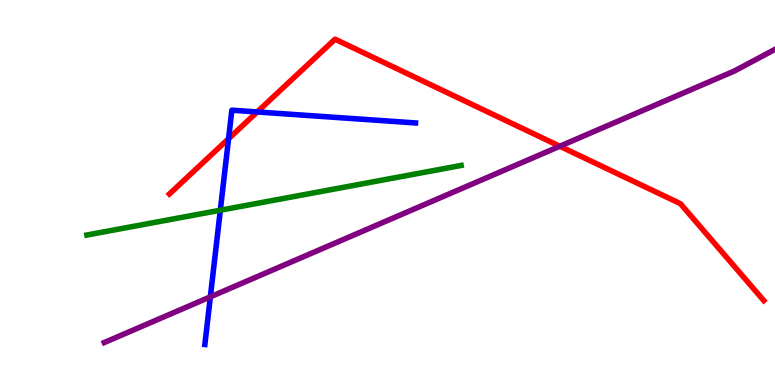[{'lines': ['blue', 'red'], 'intersections': [{'x': 2.95, 'y': 6.4}, {'x': 3.32, 'y': 7.09}]}, {'lines': ['green', 'red'], 'intersections': []}, {'lines': ['purple', 'red'], 'intersections': [{'x': 7.22, 'y': 6.2}]}, {'lines': ['blue', 'green'], 'intersections': [{'x': 2.84, 'y': 4.54}]}, {'lines': ['blue', 'purple'], 'intersections': [{'x': 2.71, 'y': 2.29}]}, {'lines': ['green', 'purple'], 'intersections': []}]